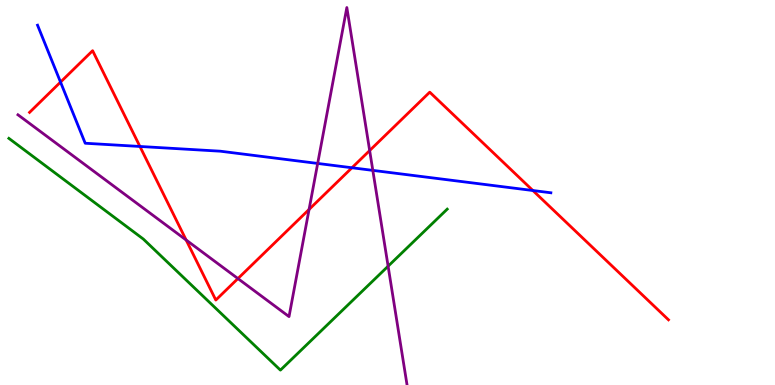[{'lines': ['blue', 'red'], 'intersections': [{'x': 0.781, 'y': 7.87}, {'x': 1.81, 'y': 6.2}, {'x': 4.54, 'y': 5.64}, {'x': 6.88, 'y': 5.05}]}, {'lines': ['green', 'red'], 'intersections': []}, {'lines': ['purple', 'red'], 'intersections': [{'x': 2.4, 'y': 3.77}, {'x': 3.07, 'y': 2.76}, {'x': 3.99, 'y': 4.56}, {'x': 4.77, 'y': 6.09}]}, {'lines': ['blue', 'green'], 'intersections': []}, {'lines': ['blue', 'purple'], 'intersections': [{'x': 4.1, 'y': 5.75}, {'x': 4.81, 'y': 5.57}]}, {'lines': ['green', 'purple'], 'intersections': [{'x': 5.01, 'y': 3.09}]}]